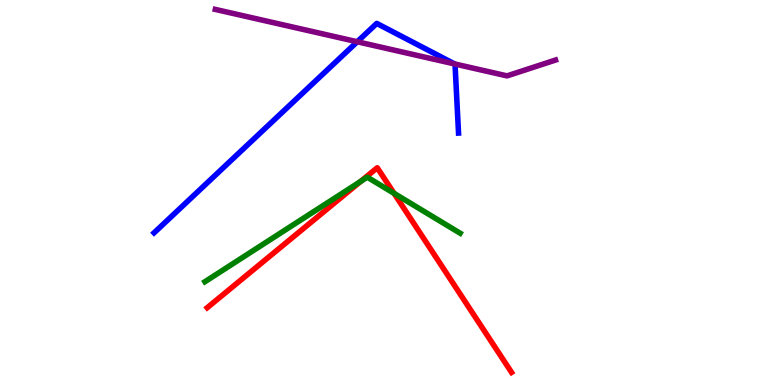[{'lines': ['blue', 'red'], 'intersections': []}, {'lines': ['green', 'red'], 'intersections': [{'x': 4.65, 'y': 5.29}, {'x': 5.08, 'y': 4.98}]}, {'lines': ['purple', 'red'], 'intersections': []}, {'lines': ['blue', 'green'], 'intersections': []}, {'lines': ['blue', 'purple'], 'intersections': [{'x': 4.61, 'y': 8.92}, {'x': 5.87, 'y': 8.34}]}, {'lines': ['green', 'purple'], 'intersections': []}]